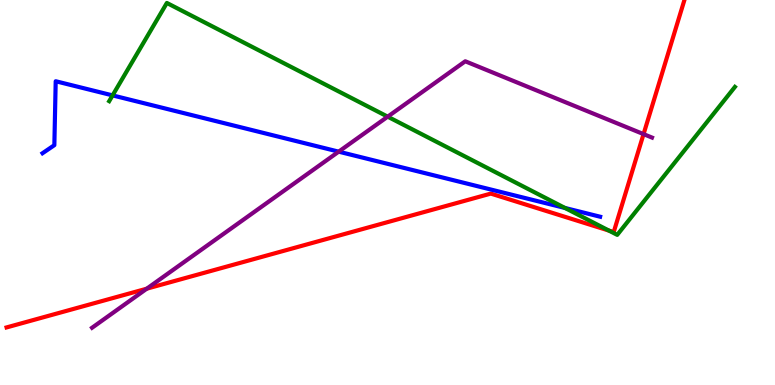[{'lines': ['blue', 'red'], 'intersections': []}, {'lines': ['green', 'red'], 'intersections': [{'x': 7.86, 'y': 4.01}]}, {'lines': ['purple', 'red'], 'intersections': [{'x': 1.89, 'y': 2.5}, {'x': 8.3, 'y': 6.52}]}, {'lines': ['blue', 'green'], 'intersections': [{'x': 1.45, 'y': 7.52}, {'x': 7.29, 'y': 4.6}]}, {'lines': ['blue', 'purple'], 'intersections': [{'x': 4.37, 'y': 6.06}]}, {'lines': ['green', 'purple'], 'intersections': [{'x': 5.0, 'y': 6.97}]}]